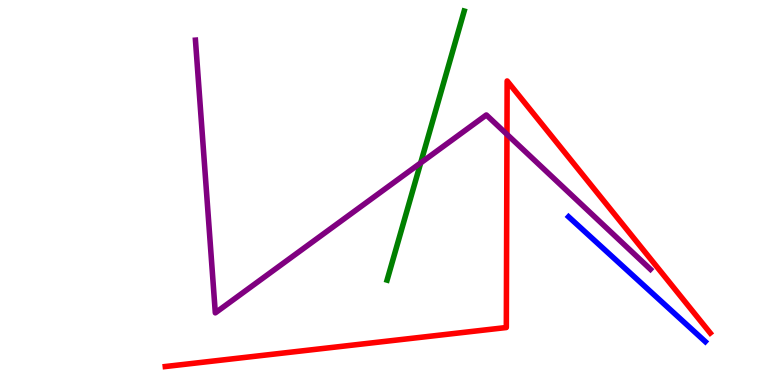[{'lines': ['blue', 'red'], 'intersections': []}, {'lines': ['green', 'red'], 'intersections': []}, {'lines': ['purple', 'red'], 'intersections': [{'x': 6.54, 'y': 6.51}]}, {'lines': ['blue', 'green'], 'intersections': []}, {'lines': ['blue', 'purple'], 'intersections': []}, {'lines': ['green', 'purple'], 'intersections': [{'x': 5.43, 'y': 5.77}]}]